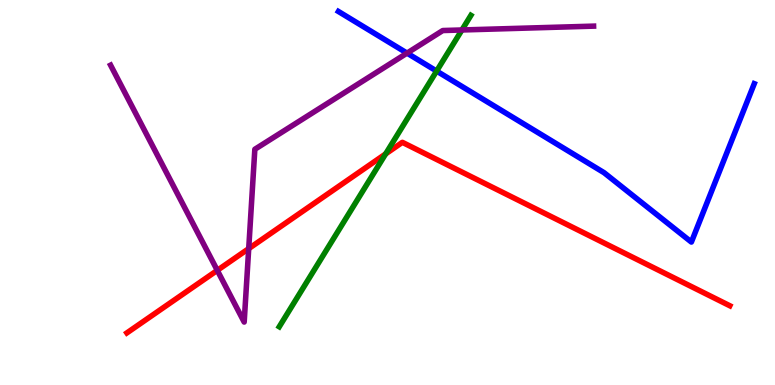[{'lines': ['blue', 'red'], 'intersections': []}, {'lines': ['green', 'red'], 'intersections': [{'x': 4.98, 'y': 6.0}]}, {'lines': ['purple', 'red'], 'intersections': [{'x': 2.8, 'y': 2.98}, {'x': 3.21, 'y': 3.54}]}, {'lines': ['blue', 'green'], 'intersections': [{'x': 5.63, 'y': 8.15}]}, {'lines': ['blue', 'purple'], 'intersections': [{'x': 5.25, 'y': 8.62}]}, {'lines': ['green', 'purple'], 'intersections': [{'x': 5.96, 'y': 9.22}]}]